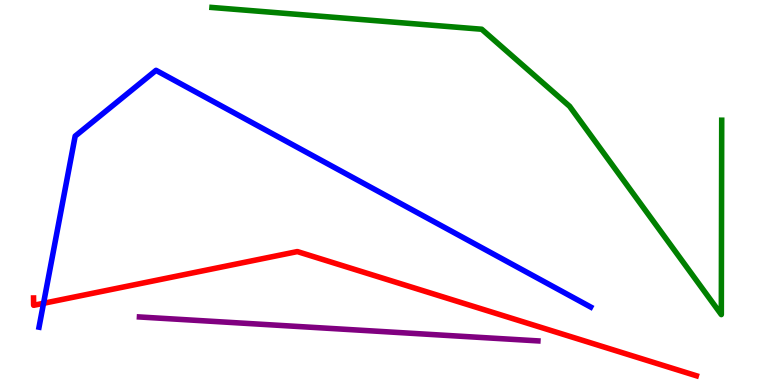[{'lines': ['blue', 'red'], 'intersections': [{'x': 0.562, 'y': 2.12}]}, {'lines': ['green', 'red'], 'intersections': []}, {'lines': ['purple', 'red'], 'intersections': []}, {'lines': ['blue', 'green'], 'intersections': []}, {'lines': ['blue', 'purple'], 'intersections': []}, {'lines': ['green', 'purple'], 'intersections': []}]